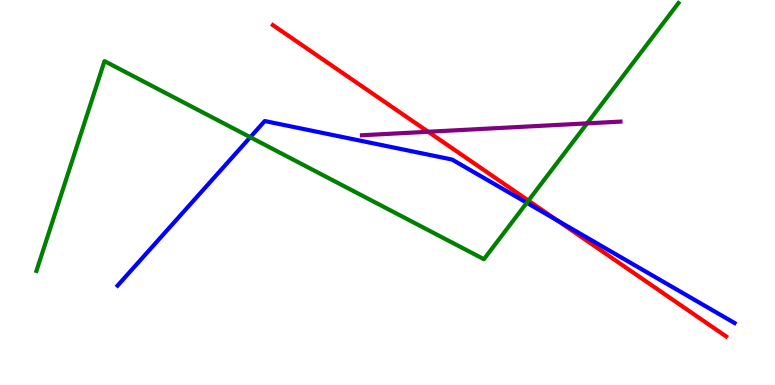[{'lines': ['blue', 'red'], 'intersections': [{'x': 7.19, 'y': 4.28}]}, {'lines': ['green', 'red'], 'intersections': [{'x': 6.82, 'y': 4.79}]}, {'lines': ['purple', 'red'], 'intersections': [{'x': 5.52, 'y': 6.58}]}, {'lines': ['blue', 'green'], 'intersections': [{'x': 3.23, 'y': 6.44}, {'x': 6.8, 'y': 4.73}]}, {'lines': ['blue', 'purple'], 'intersections': []}, {'lines': ['green', 'purple'], 'intersections': [{'x': 7.58, 'y': 6.8}]}]